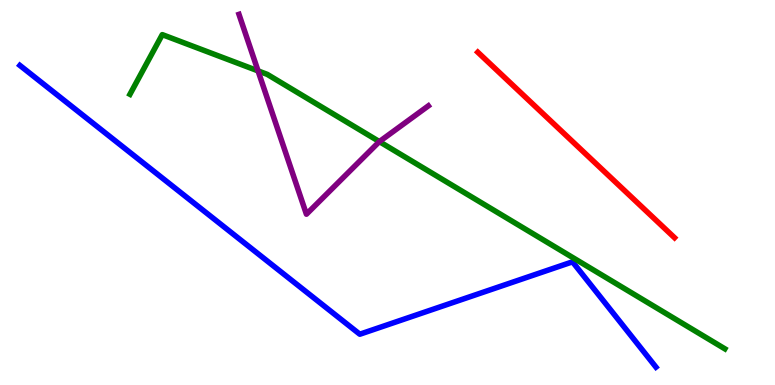[{'lines': ['blue', 'red'], 'intersections': []}, {'lines': ['green', 'red'], 'intersections': []}, {'lines': ['purple', 'red'], 'intersections': []}, {'lines': ['blue', 'green'], 'intersections': []}, {'lines': ['blue', 'purple'], 'intersections': []}, {'lines': ['green', 'purple'], 'intersections': [{'x': 3.33, 'y': 8.16}, {'x': 4.9, 'y': 6.32}]}]